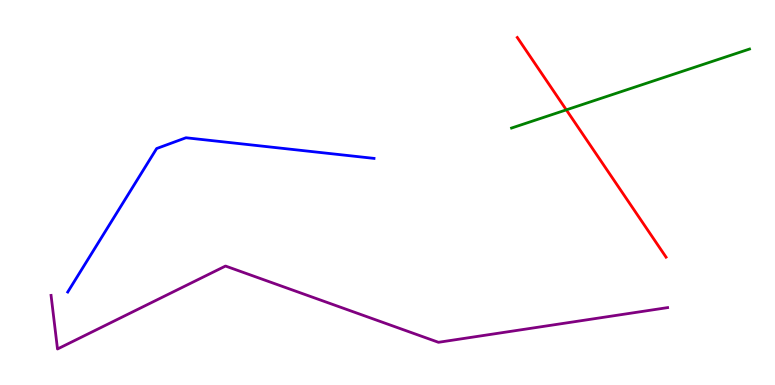[{'lines': ['blue', 'red'], 'intersections': []}, {'lines': ['green', 'red'], 'intersections': [{'x': 7.31, 'y': 7.15}]}, {'lines': ['purple', 'red'], 'intersections': []}, {'lines': ['blue', 'green'], 'intersections': []}, {'lines': ['blue', 'purple'], 'intersections': []}, {'lines': ['green', 'purple'], 'intersections': []}]